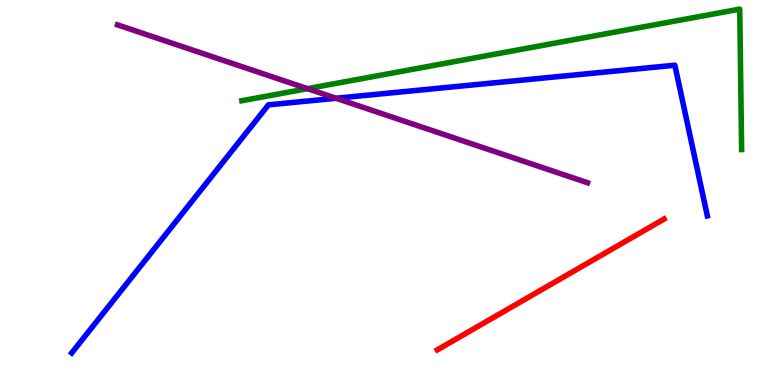[{'lines': ['blue', 'red'], 'intersections': []}, {'lines': ['green', 'red'], 'intersections': []}, {'lines': ['purple', 'red'], 'intersections': []}, {'lines': ['blue', 'green'], 'intersections': []}, {'lines': ['blue', 'purple'], 'intersections': [{'x': 4.34, 'y': 7.45}]}, {'lines': ['green', 'purple'], 'intersections': [{'x': 3.97, 'y': 7.7}]}]